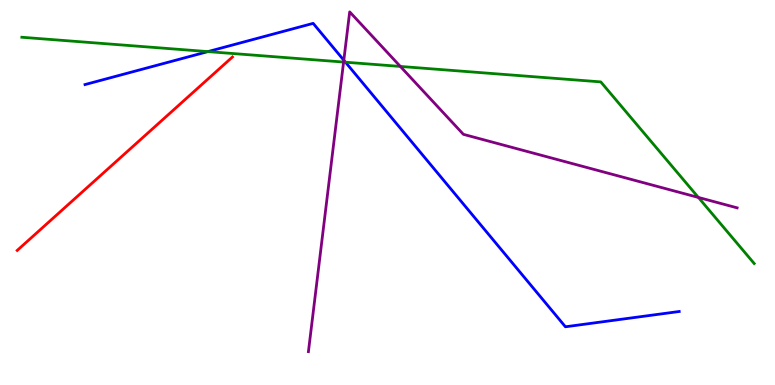[{'lines': ['blue', 'red'], 'intersections': []}, {'lines': ['green', 'red'], 'intersections': []}, {'lines': ['purple', 'red'], 'intersections': []}, {'lines': ['blue', 'green'], 'intersections': [{'x': 2.68, 'y': 8.66}, {'x': 4.46, 'y': 8.38}]}, {'lines': ['blue', 'purple'], 'intersections': [{'x': 4.44, 'y': 8.44}]}, {'lines': ['green', 'purple'], 'intersections': [{'x': 4.43, 'y': 8.39}, {'x': 5.17, 'y': 8.27}, {'x': 9.01, 'y': 4.87}]}]